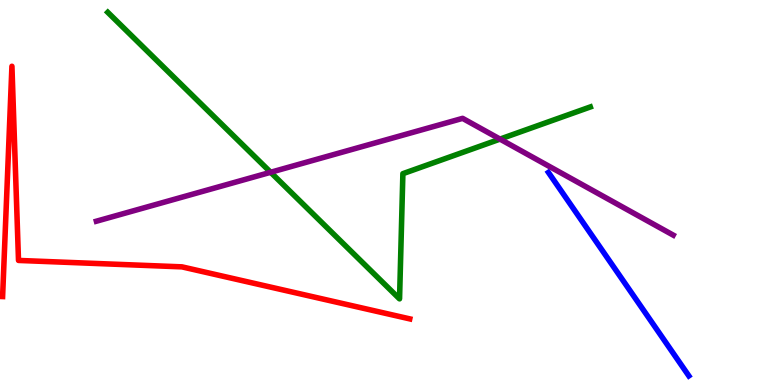[{'lines': ['blue', 'red'], 'intersections': []}, {'lines': ['green', 'red'], 'intersections': []}, {'lines': ['purple', 'red'], 'intersections': []}, {'lines': ['blue', 'green'], 'intersections': []}, {'lines': ['blue', 'purple'], 'intersections': []}, {'lines': ['green', 'purple'], 'intersections': [{'x': 3.49, 'y': 5.53}, {'x': 6.45, 'y': 6.39}]}]